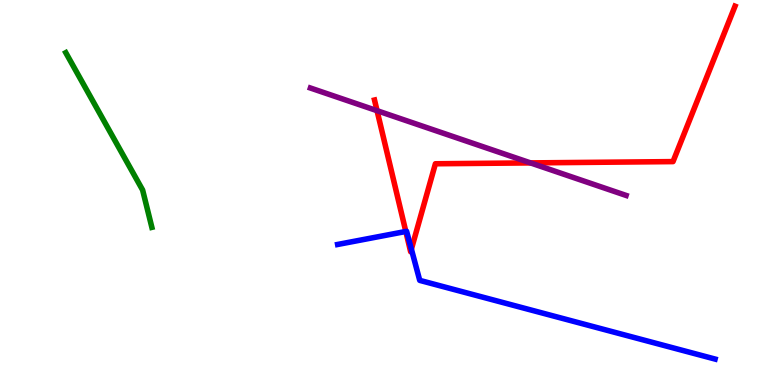[{'lines': ['blue', 'red'], 'intersections': [{'x': 5.24, 'y': 3.99}, {'x': 5.31, 'y': 3.53}]}, {'lines': ['green', 'red'], 'intersections': []}, {'lines': ['purple', 'red'], 'intersections': [{'x': 4.87, 'y': 7.12}, {'x': 6.85, 'y': 5.77}]}, {'lines': ['blue', 'green'], 'intersections': []}, {'lines': ['blue', 'purple'], 'intersections': []}, {'lines': ['green', 'purple'], 'intersections': []}]